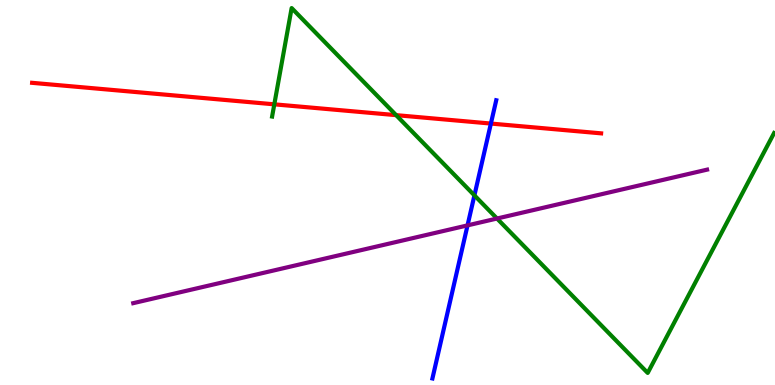[{'lines': ['blue', 'red'], 'intersections': [{'x': 6.33, 'y': 6.79}]}, {'lines': ['green', 'red'], 'intersections': [{'x': 3.54, 'y': 7.29}, {'x': 5.11, 'y': 7.01}]}, {'lines': ['purple', 'red'], 'intersections': []}, {'lines': ['blue', 'green'], 'intersections': [{'x': 6.12, 'y': 4.93}]}, {'lines': ['blue', 'purple'], 'intersections': [{'x': 6.03, 'y': 4.15}]}, {'lines': ['green', 'purple'], 'intersections': [{'x': 6.41, 'y': 4.32}]}]